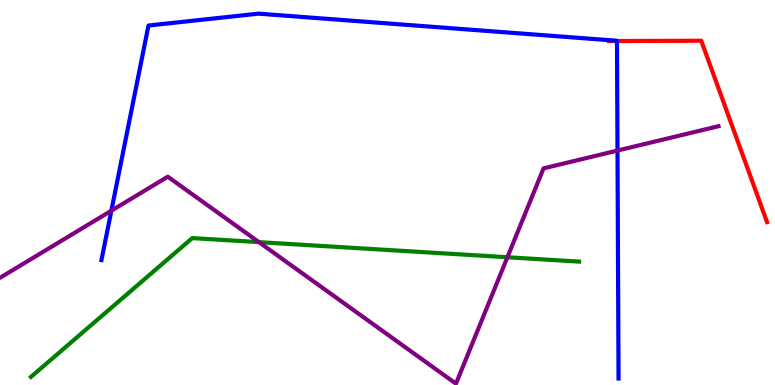[{'lines': ['blue', 'red'], 'intersections': [{'x': 7.96, 'y': 8.93}]}, {'lines': ['green', 'red'], 'intersections': []}, {'lines': ['purple', 'red'], 'intersections': []}, {'lines': ['blue', 'green'], 'intersections': []}, {'lines': ['blue', 'purple'], 'intersections': [{'x': 1.44, 'y': 4.53}, {'x': 7.97, 'y': 6.09}]}, {'lines': ['green', 'purple'], 'intersections': [{'x': 3.34, 'y': 3.71}, {'x': 6.55, 'y': 3.32}]}]